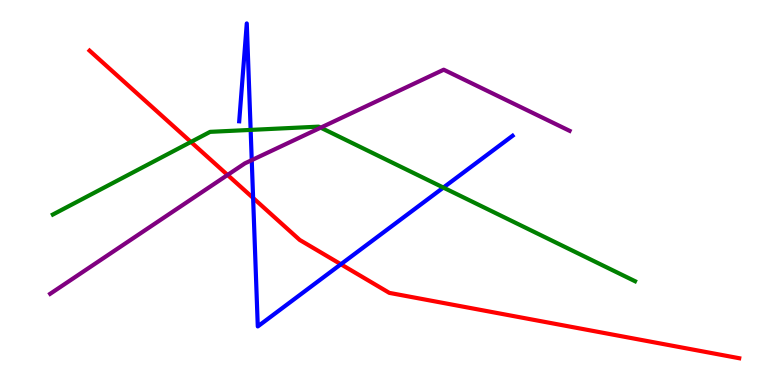[{'lines': ['blue', 'red'], 'intersections': [{'x': 3.27, 'y': 4.86}, {'x': 4.4, 'y': 3.14}]}, {'lines': ['green', 'red'], 'intersections': [{'x': 2.46, 'y': 6.31}]}, {'lines': ['purple', 'red'], 'intersections': [{'x': 2.94, 'y': 5.46}]}, {'lines': ['blue', 'green'], 'intersections': [{'x': 3.23, 'y': 6.63}, {'x': 5.72, 'y': 5.13}]}, {'lines': ['blue', 'purple'], 'intersections': [{'x': 3.25, 'y': 5.84}]}, {'lines': ['green', 'purple'], 'intersections': [{'x': 4.14, 'y': 6.68}]}]